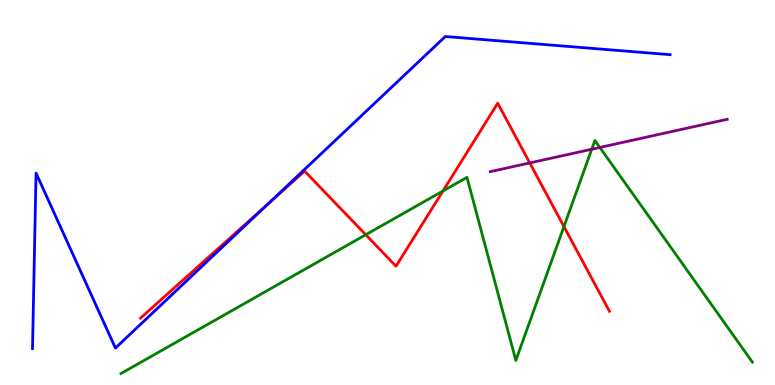[{'lines': ['blue', 'red'], 'intersections': [{'x': 3.46, 'y': 4.71}]}, {'lines': ['green', 'red'], 'intersections': [{'x': 4.72, 'y': 3.9}, {'x': 5.72, 'y': 5.04}, {'x': 7.28, 'y': 4.11}]}, {'lines': ['purple', 'red'], 'intersections': [{'x': 6.84, 'y': 5.77}]}, {'lines': ['blue', 'green'], 'intersections': []}, {'lines': ['blue', 'purple'], 'intersections': []}, {'lines': ['green', 'purple'], 'intersections': [{'x': 7.64, 'y': 6.12}, {'x': 7.74, 'y': 6.17}]}]